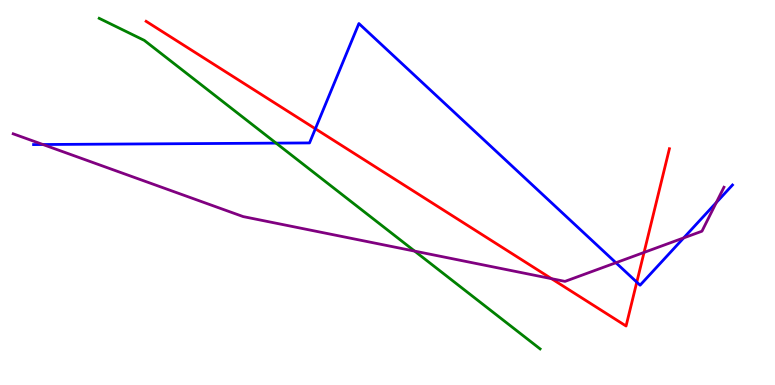[{'lines': ['blue', 'red'], 'intersections': [{'x': 4.07, 'y': 6.66}, {'x': 8.22, 'y': 2.67}]}, {'lines': ['green', 'red'], 'intersections': []}, {'lines': ['purple', 'red'], 'intersections': [{'x': 7.12, 'y': 2.76}, {'x': 8.31, 'y': 3.44}]}, {'lines': ['blue', 'green'], 'intersections': [{'x': 3.56, 'y': 6.28}]}, {'lines': ['blue', 'purple'], 'intersections': [{'x': 0.554, 'y': 6.25}, {'x': 7.95, 'y': 3.18}, {'x': 8.82, 'y': 3.82}, {'x': 9.24, 'y': 4.74}]}, {'lines': ['green', 'purple'], 'intersections': [{'x': 5.35, 'y': 3.48}]}]